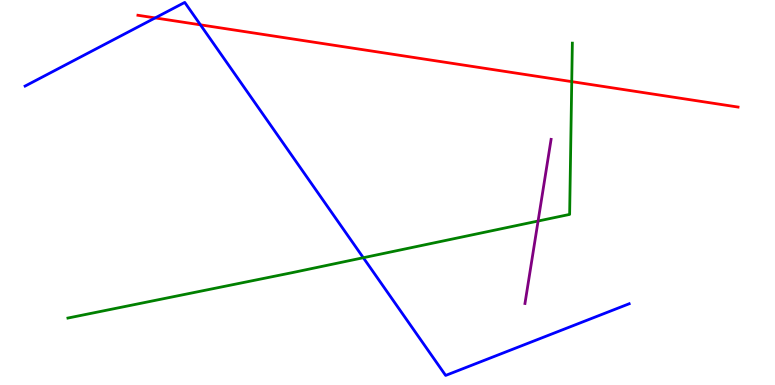[{'lines': ['blue', 'red'], 'intersections': [{'x': 2.0, 'y': 9.53}, {'x': 2.59, 'y': 9.35}]}, {'lines': ['green', 'red'], 'intersections': [{'x': 7.38, 'y': 7.88}]}, {'lines': ['purple', 'red'], 'intersections': []}, {'lines': ['blue', 'green'], 'intersections': [{'x': 4.69, 'y': 3.31}]}, {'lines': ['blue', 'purple'], 'intersections': []}, {'lines': ['green', 'purple'], 'intersections': [{'x': 6.94, 'y': 4.26}]}]